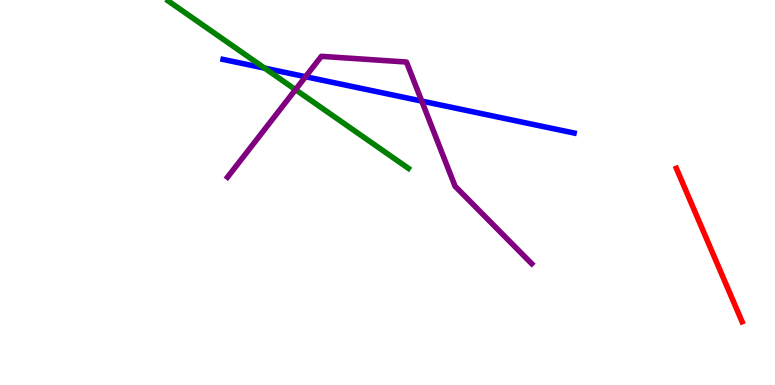[{'lines': ['blue', 'red'], 'intersections': []}, {'lines': ['green', 'red'], 'intersections': []}, {'lines': ['purple', 'red'], 'intersections': []}, {'lines': ['blue', 'green'], 'intersections': [{'x': 3.41, 'y': 8.23}]}, {'lines': ['blue', 'purple'], 'intersections': [{'x': 3.94, 'y': 8.01}, {'x': 5.44, 'y': 7.37}]}, {'lines': ['green', 'purple'], 'intersections': [{'x': 3.81, 'y': 7.67}]}]